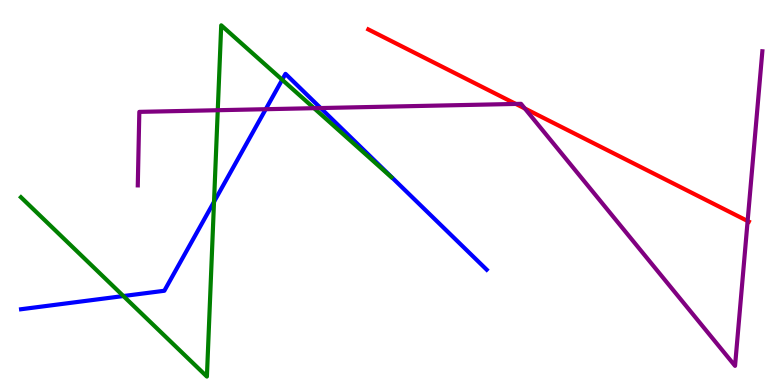[{'lines': ['blue', 'red'], 'intersections': []}, {'lines': ['green', 'red'], 'intersections': []}, {'lines': ['purple', 'red'], 'intersections': [{'x': 6.66, 'y': 7.3}, {'x': 6.77, 'y': 7.18}, {'x': 9.65, 'y': 4.26}]}, {'lines': ['blue', 'green'], 'intersections': [{'x': 1.59, 'y': 2.31}, {'x': 2.76, 'y': 4.76}, {'x': 3.64, 'y': 7.93}]}, {'lines': ['blue', 'purple'], 'intersections': [{'x': 3.43, 'y': 7.16}, {'x': 4.14, 'y': 7.19}]}, {'lines': ['green', 'purple'], 'intersections': [{'x': 2.81, 'y': 7.14}, {'x': 4.05, 'y': 7.19}]}]